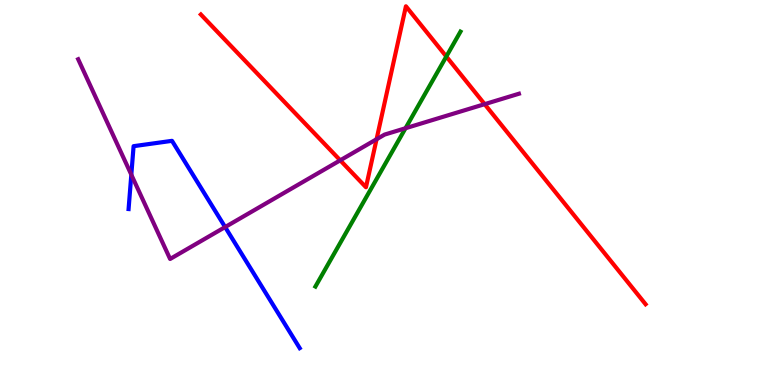[{'lines': ['blue', 'red'], 'intersections': []}, {'lines': ['green', 'red'], 'intersections': [{'x': 5.76, 'y': 8.53}]}, {'lines': ['purple', 'red'], 'intersections': [{'x': 4.39, 'y': 5.84}, {'x': 4.86, 'y': 6.38}, {'x': 6.25, 'y': 7.29}]}, {'lines': ['blue', 'green'], 'intersections': []}, {'lines': ['blue', 'purple'], 'intersections': [{'x': 1.69, 'y': 5.46}, {'x': 2.9, 'y': 4.1}]}, {'lines': ['green', 'purple'], 'intersections': [{'x': 5.23, 'y': 6.67}]}]